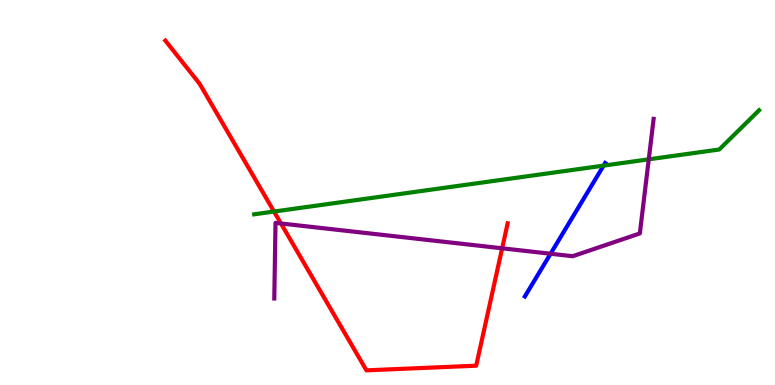[{'lines': ['blue', 'red'], 'intersections': []}, {'lines': ['green', 'red'], 'intersections': [{'x': 3.54, 'y': 4.51}]}, {'lines': ['purple', 'red'], 'intersections': [{'x': 3.63, 'y': 4.2}, {'x': 6.48, 'y': 3.55}]}, {'lines': ['blue', 'green'], 'intersections': [{'x': 7.79, 'y': 5.7}]}, {'lines': ['blue', 'purple'], 'intersections': [{'x': 7.1, 'y': 3.41}]}, {'lines': ['green', 'purple'], 'intersections': [{'x': 8.37, 'y': 5.86}]}]